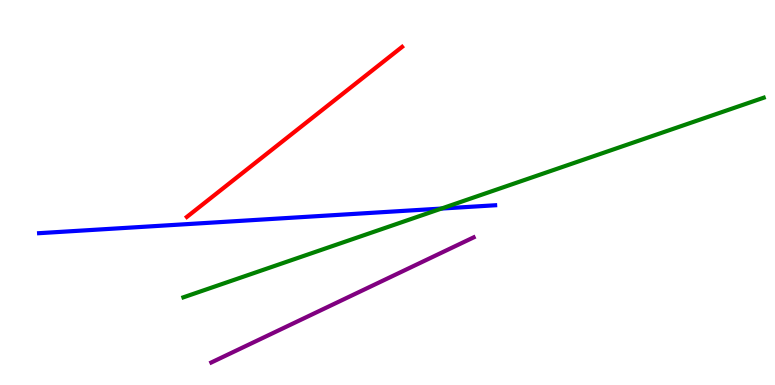[{'lines': ['blue', 'red'], 'intersections': []}, {'lines': ['green', 'red'], 'intersections': []}, {'lines': ['purple', 'red'], 'intersections': []}, {'lines': ['blue', 'green'], 'intersections': [{'x': 5.7, 'y': 4.58}]}, {'lines': ['blue', 'purple'], 'intersections': []}, {'lines': ['green', 'purple'], 'intersections': []}]